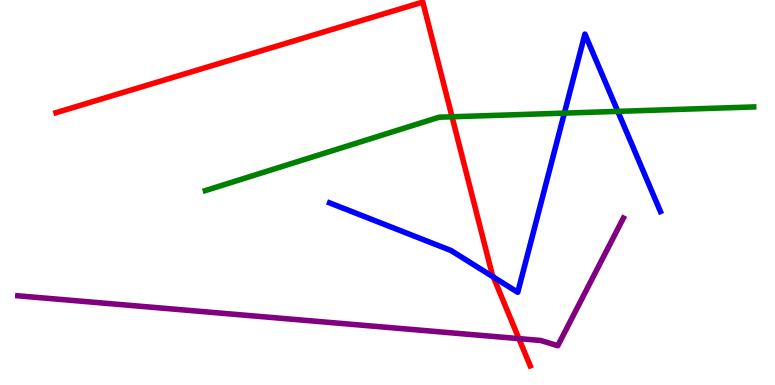[{'lines': ['blue', 'red'], 'intersections': [{'x': 6.37, 'y': 2.8}]}, {'lines': ['green', 'red'], 'intersections': [{'x': 5.83, 'y': 6.97}]}, {'lines': ['purple', 'red'], 'intersections': [{'x': 6.7, 'y': 1.2}]}, {'lines': ['blue', 'green'], 'intersections': [{'x': 7.28, 'y': 7.06}, {'x': 7.97, 'y': 7.11}]}, {'lines': ['blue', 'purple'], 'intersections': []}, {'lines': ['green', 'purple'], 'intersections': []}]